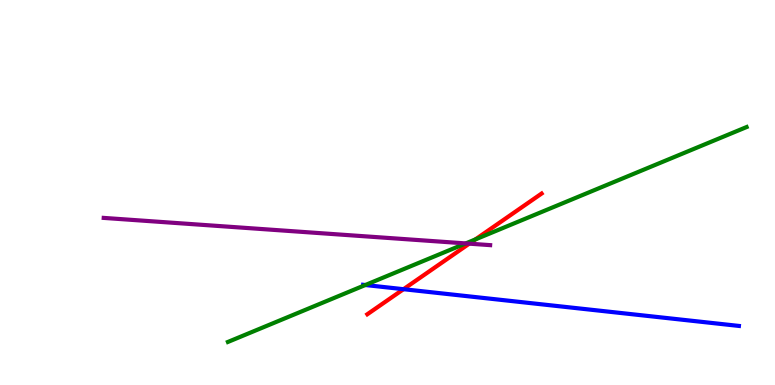[{'lines': ['blue', 'red'], 'intersections': [{'x': 5.21, 'y': 2.49}]}, {'lines': ['green', 'red'], 'intersections': [{'x': 6.13, 'y': 3.78}]}, {'lines': ['purple', 'red'], 'intersections': [{'x': 6.05, 'y': 3.67}]}, {'lines': ['blue', 'green'], 'intersections': [{'x': 4.71, 'y': 2.6}]}, {'lines': ['blue', 'purple'], 'intersections': []}, {'lines': ['green', 'purple'], 'intersections': [{'x': 6.01, 'y': 3.68}]}]